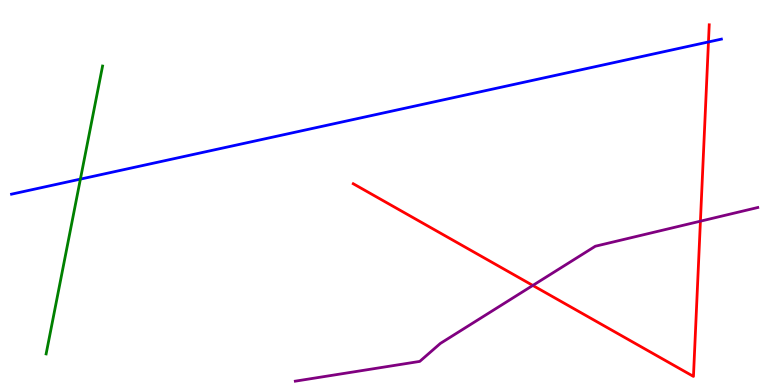[{'lines': ['blue', 'red'], 'intersections': [{'x': 9.14, 'y': 8.91}]}, {'lines': ['green', 'red'], 'intersections': []}, {'lines': ['purple', 'red'], 'intersections': [{'x': 6.88, 'y': 2.59}, {'x': 9.04, 'y': 4.25}]}, {'lines': ['blue', 'green'], 'intersections': [{'x': 1.04, 'y': 5.35}]}, {'lines': ['blue', 'purple'], 'intersections': []}, {'lines': ['green', 'purple'], 'intersections': []}]